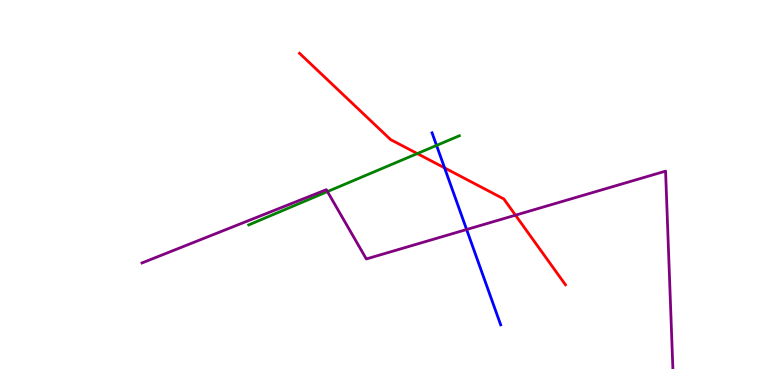[{'lines': ['blue', 'red'], 'intersections': [{'x': 5.74, 'y': 5.64}]}, {'lines': ['green', 'red'], 'intersections': [{'x': 5.38, 'y': 6.01}]}, {'lines': ['purple', 'red'], 'intersections': [{'x': 6.65, 'y': 4.41}]}, {'lines': ['blue', 'green'], 'intersections': [{'x': 5.63, 'y': 6.22}]}, {'lines': ['blue', 'purple'], 'intersections': [{'x': 6.02, 'y': 4.04}]}, {'lines': ['green', 'purple'], 'intersections': [{'x': 4.23, 'y': 5.02}]}]